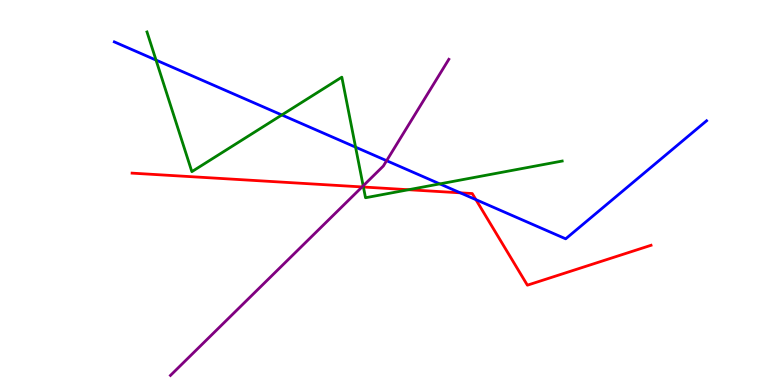[{'lines': ['blue', 'red'], 'intersections': [{'x': 5.94, 'y': 4.99}, {'x': 6.14, 'y': 4.81}]}, {'lines': ['green', 'red'], 'intersections': [{'x': 4.69, 'y': 5.14}, {'x': 5.27, 'y': 5.07}]}, {'lines': ['purple', 'red'], 'intersections': [{'x': 4.67, 'y': 5.14}]}, {'lines': ['blue', 'green'], 'intersections': [{'x': 2.01, 'y': 8.44}, {'x': 3.64, 'y': 7.01}, {'x': 4.59, 'y': 6.18}, {'x': 5.67, 'y': 5.22}]}, {'lines': ['blue', 'purple'], 'intersections': [{'x': 4.99, 'y': 5.83}]}, {'lines': ['green', 'purple'], 'intersections': [{'x': 4.69, 'y': 5.17}]}]